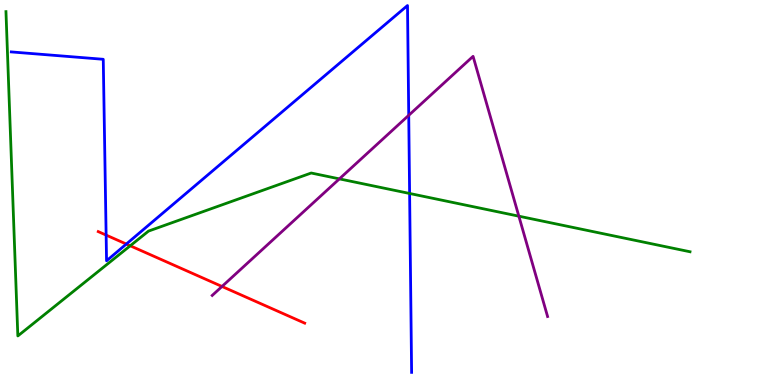[{'lines': ['blue', 'red'], 'intersections': [{'x': 1.37, 'y': 3.89}, {'x': 1.63, 'y': 3.66}]}, {'lines': ['green', 'red'], 'intersections': [{'x': 1.68, 'y': 3.62}]}, {'lines': ['purple', 'red'], 'intersections': [{'x': 2.86, 'y': 2.56}]}, {'lines': ['blue', 'green'], 'intersections': [{'x': 5.29, 'y': 4.97}]}, {'lines': ['blue', 'purple'], 'intersections': [{'x': 5.27, 'y': 7.0}]}, {'lines': ['green', 'purple'], 'intersections': [{'x': 4.38, 'y': 5.35}, {'x': 6.69, 'y': 4.38}]}]